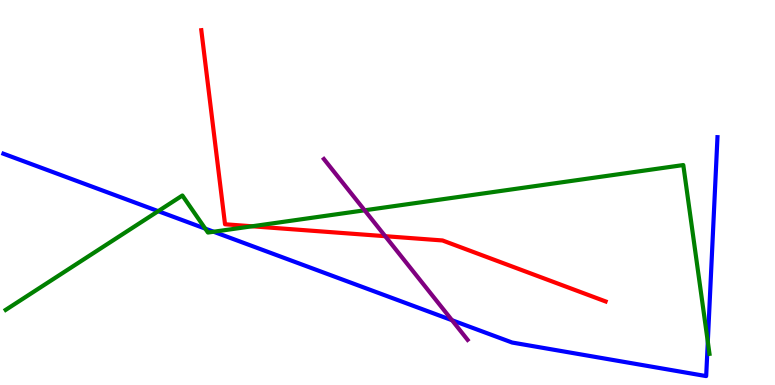[{'lines': ['blue', 'red'], 'intersections': []}, {'lines': ['green', 'red'], 'intersections': [{'x': 3.25, 'y': 4.12}]}, {'lines': ['purple', 'red'], 'intersections': [{'x': 4.97, 'y': 3.87}]}, {'lines': ['blue', 'green'], 'intersections': [{'x': 2.04, 'y': 4.52}, {'x': 2.65, 'y': 4.06}, {'x': 2.76, 'y': 3.98}, {'x': 9.13, 'y': 1.12}]}, {'lines': ['blue', 'purple'], 'intersections': [{'x': 5.83, 'y': 1.68}]}, {'lines': ['green', 'purple'], 'intersections': [{'x': 4.7, 'y': 4.54}]}]